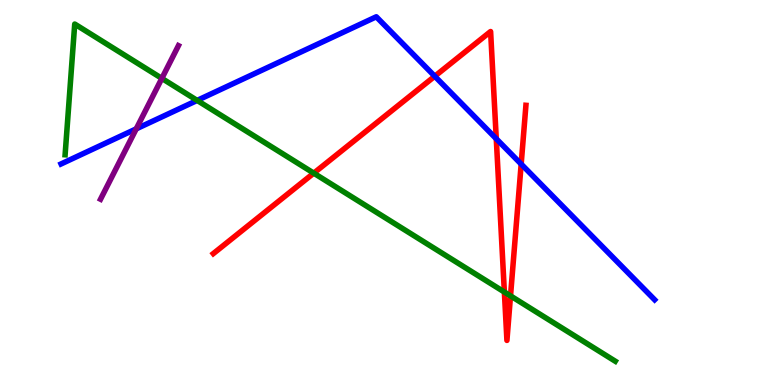[{'lines': ['blue', 'red'], 'intersections': [{'x': 5.61, 'y': 8.02}, {'x': 6.4, 'y': 6.4}, {'x': 6.72, 'y': 5.74}]}, {'lines': ['green', 'red'], 'intersections': [{'x': 4.05, 'y': 5.5}, {'x': 6.51, 'y': 2.41}, {'x': 6.59, 'y': 2.31}]}, {'lines': ['purple', 'red'], 'intersections': []}, {'lines': ['blue', 'green'], 'intersections': [{'x': 2.54, 'y': 7.39}]}, {'lines': ['blue', 'purple'], 'intersections': [{'x': 1.76, 'y': 6.65}]}, {'lines': ['green', 'purple'], 'intersections': [{'x': 2.09, 'y': 7.96}]}]